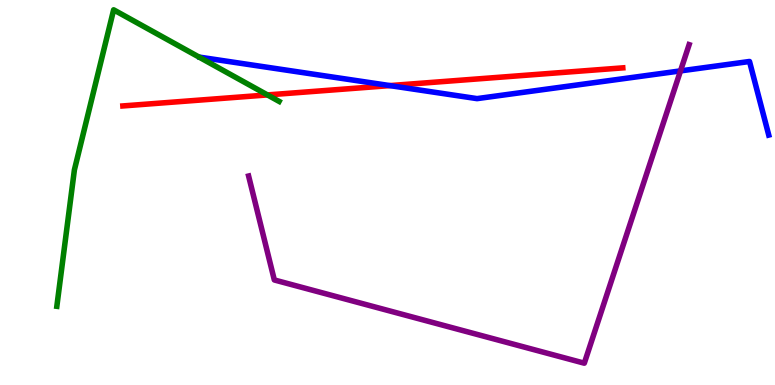[{'lines': ['blue', 'red'], 'intersections': [{'x': 5.03, 'y': 7.78}]}, {'lines': ['green', 'red'], 'intersections': [{'x': 3.45, 'y': 7.53}]}, {'lines': ['purple', 'red'], 'intersections': []}, {'lines': ['blue', 'green'], 'intersections': []}, {'lines': ['blue', 'purple'], 'intersections': [{'x': 8.78, 'y': 8.16}]}, {'lines': ['green', 'purple'], 'intersections': []}]